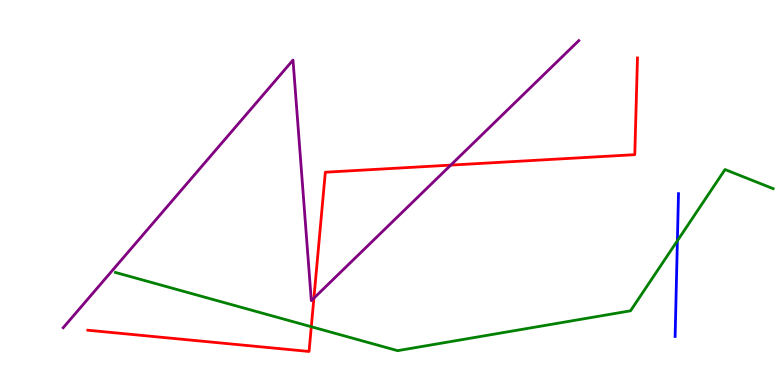[{'lines': ['blue', 'red'], 'intersections': []}, {'lines': ['green', 'red'], 'intersections': [{'x': 4.02, 'y': 1.51}]}, {'lines': ['purple', 'red'], 'intersections': [{'x': 4.05, 'y': 2.26}, {'x': 5.82, 'y': 5.71}]}, {'lines': ['blue', 'green'], 'intersections': [{'x': 8.74, 'y': 3.75}]}, {'lines': ['blue', 'purple'], 'intersections': []}, {'lines': ['green', 'purple'], 'intersections': []}]